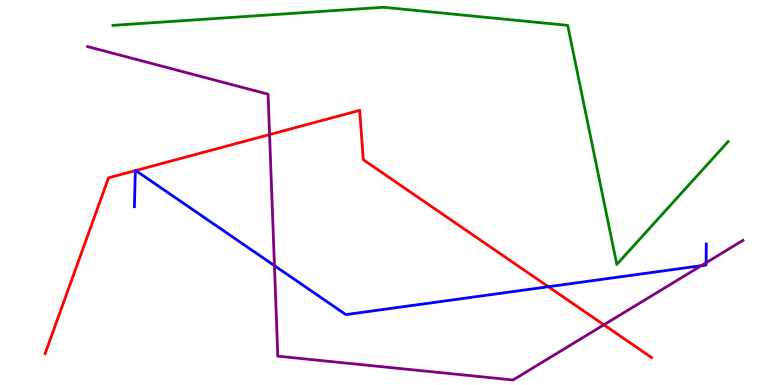[{'lines': ['blue', 'red'], 'intersections': [{'x': 1.75, 'y': 5.57}, {'x': 1.75, 'y': 5.57}, {'x': 7.08, 'y': 2.55}]}, {'lines': ['green', 'red'], 'intersections': []}, {'lines': ['purple', 'red'], 'intersections': [{'x': 3.48, 'y': 6.5}, {'x': 7.79, 'y': 1.56}]}, {'lines': ['blue', 'green'], 'intersections': []}, {'lines': ['blue', 'purple'], 'intersections': [{'x': 3.54, 'y': 3.1}, {'x': 9.05, 'y': 3.1}, {'x': 9.11, 'y': 3.18}]}, {'lines': ['green', 'purple'], 'intersections': []}]